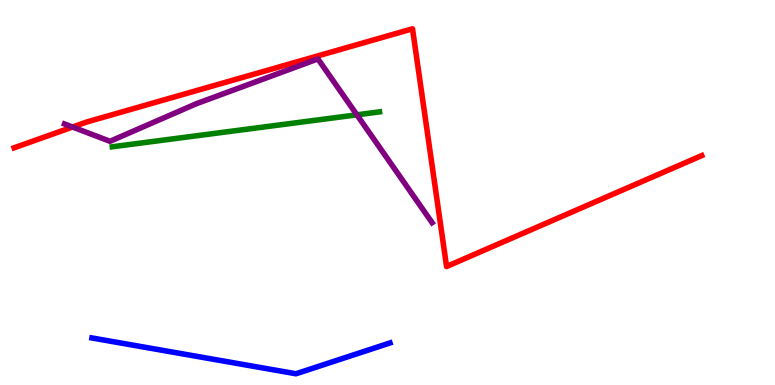[{'lines': ['blue', 'red'], 'intersections': []}, {'lines': ['green', 'red'], 'intersections': []}, {'lines': ['purple', 'red'], 'intersections': [{'x': 0.936, 'y': 6.7}]}, {'lines': ['blue', 'green'], 'intersections': []}, {'lines': ['blue', 'purple'], 'intersections': []}, {'lines': ['green', 'purple'], 'intersections': [{'x': 4.61, 'y': 7.02}]}]